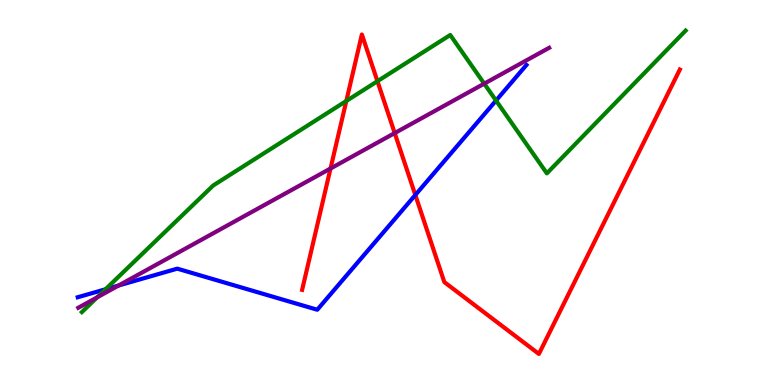[{'lines': ['blue', 'red'], 'intersections': [{'x': 5.36, 'y': 4.94}]}, {'lines': ['green', 'red'], 'intersections': [{'x': 4.47, 'y': 7.38}, {'x': 4.87, 'y': 7.89}]}, {'lines': ['purple', 'red'], 'intersections': [{'x': 4.26, 'y': 5.62}, {'x': 5.09, 'y': 6.54}]}, {'lines': ['blue', 'green'], 'intersections': [{'x': 1.36, 'y': 2.49}, {'x': 6.4, 'y': 7.39}]}, {'lines': ['blue', 'purple'], 'intersections': [{'x': 1.53, 'y': 2.58}]}, {'lines': ['green', 'purple'], 'intersections': [{'x': 1.25, 'y': 2.28}, {'x': 6.25, 'y': 7.83}]}]